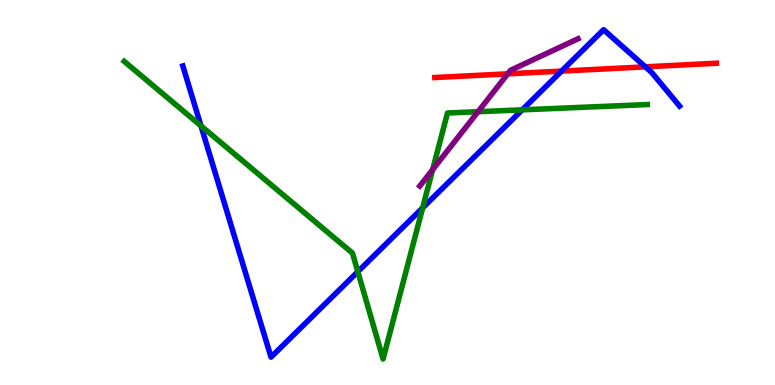[{'lines': ['blue', 'red'], 'intersections': [{'x': 7.25, 'y': 8.15}, {'x': 8.33, 'y': 8.26}]}, {'lines': ['green', 'red'], 'intersections': []}, {'lines': ['purple', 'red'], 'intersections': [{'x': 6.55, 'y': 8.08}]}, {'lines': ['blue', 'green'], 'intersections': [{'x': 2.59, 'y': 6.73}, {'x': 4.62, 'y': 2.94}, {'x': 5.45, 'y': 4.6}, {'x': 6.74, 'y': 7.15}]}, {'lines': ['blue', 'purple'], 'intersections': []}, {'lines': ['green', 'purple'], 'intersections': [{'x': 5.58, 'y': 5.59}, {'x': 6.17, 'y': 7.1}]}]